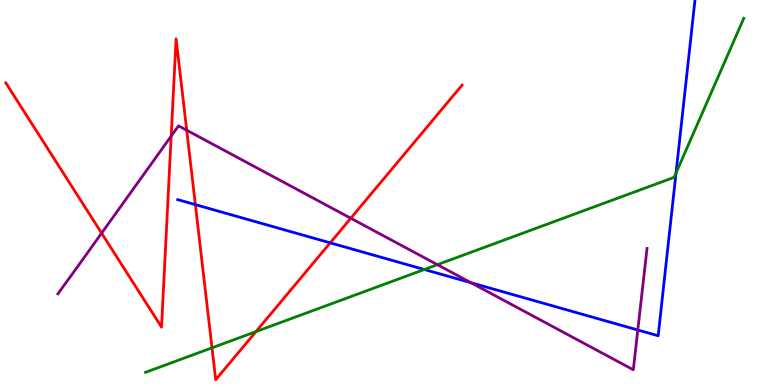[{'lines': ['blue', 'red'], 'intersections': [{'x': 2.52, 'y': 4.68}, {'x': 4.26, 'y': 3.69}]}, {'lines': ['green', 'red'], 'intersections': [{'x': 2.74, 'y': 0.966}, {'x': 3.3, 'y': 1.39}]}, {'lines': ['purple', 'red'], 'intersections': [{'x': 1.31, 'y': 3.94}, {'x': 2.21, 'y': 6.47}, {'x': 2.41, 'y': 6.62}, {'x': 4.53, 'y': 4.33}]}, {'lines': ['blue', 'green'], 'intersections': [{'x': 5.48, 'y': 3.0}, {'x': 8.72, 'y': 5.51}]}, {'lines': ['blue', 'purple'], 'intersections': [{'x': 6.08, 'y': 2.66}, {'x': 8.23, 'y': 1.43}]}, {'lines': ['green', 'purple'], 'intersections': [{'x': 5.64, 'y': 3.13}]}]